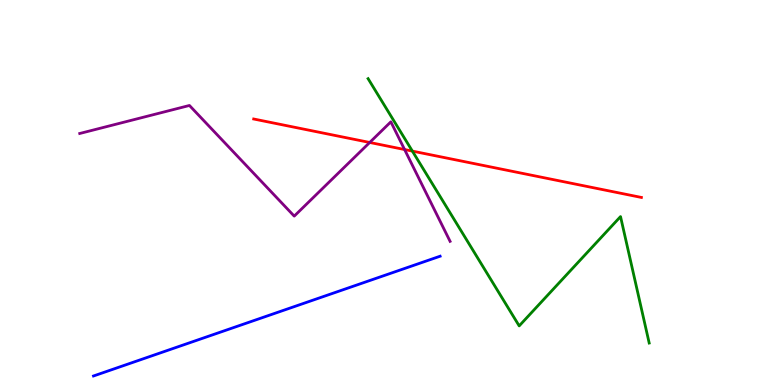[{'lines': ['blue', 'red'], 'intersections': []}, {'lines': ['green', 'red'], 'intersections': [{'x': 5.32, 'y': 6.08}]}, {'lines': ['purple', 'red'], 'intersections': [{'x': 4.77, 'y': 6.3}, {'x': 5.22, 'y': 6.12}]}, {'lines': ['blue', 'green'], 'intersections': []}, {'lines': ['blue', 'purple'], 'intersections': []}, {'lines': ['green', 'purple'], 'intersections': []}]